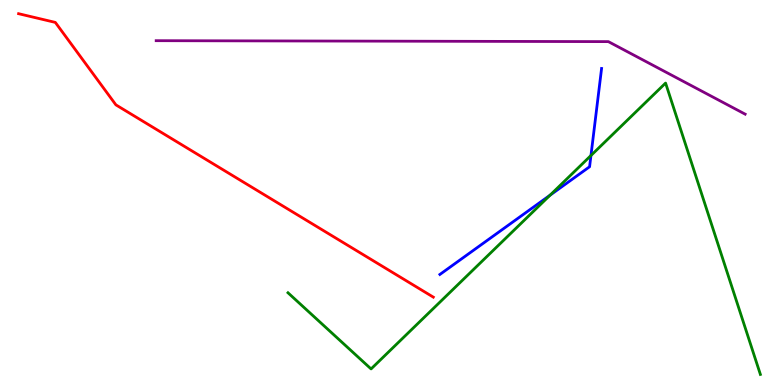[{'lines': ['blue', 'red'], 'intersections': []}, {'lines': ['green', 'red'], 'intersections': []}, {'lines': ['purple', 'red'], 'intersections': []}, {'lines': ['blue', 'green'], 'intersections': [{'x': 7.1, 'y': 4.93}, {'x': 7.63, 'y': 5.96}]}, {'lines': ['blue', 'purple'], 'intersections': []}, {'lines': ['green', 'purple'], 'intersections': []}]